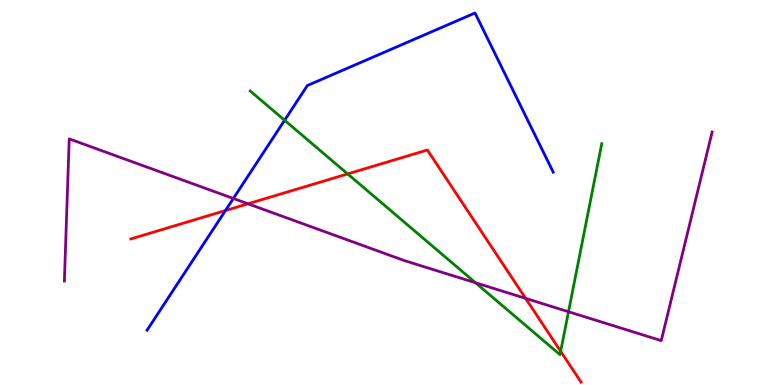[{'lines': ['blue', 'red'], 'intersections': [{'x': 2.91, 'y': 4.53}]}, {'lines': ['green', 'red'], 'intersections': [{'x': 4.49, 'y': 5.48}, {'x': 7.23, 'y': 0.875}]}, {'lines': ['purple', 'red'], 'intersections': [{'x': 3.2, 'y': 4.71}, {'x': 6.78, 'y': 2.25}]}, {'lines': ['blue', 'green'], 'intersections': [{'x': 3.67, 'y': 6.88}]}, {'lines': ['blue', 'purple'], 'intersections': [{'x': 3.01, 'y': 4.84}]}, {'lines': ['green', 'purple'], 'intersections': [{'x': 6.14, 'y': 2.66}, {'x': 7.34, 'y': 1.9}]}]